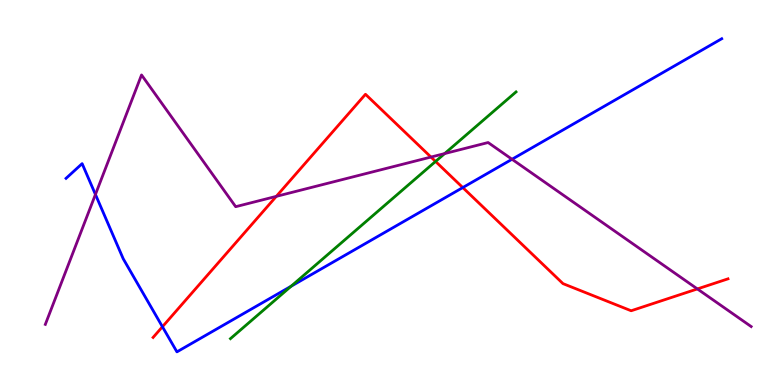[{'lines': ['blue', 'red'], 'intersections': [{'x': 2.1, 'y': 1.51}, {'x': 5.97, 'y': 5.13}]}, {'lines': ['green', 'red'], 'intersections': [{'x': 5.62, 'y': 5.81}]}, {'lines': ['purple', 'red'], 'intersections': [{'x': 3.57, 'y': 4.9}, {'x': 5.56, 'y': 5.92}, {'x': 9.0, 'y': 2.5}]}, {'lines': ['blue', 'green'], 'intersections': [{'x': 3.76, 'y': 2.57}]}, {'lines': ['blue', 'purple'], 'intersections': [{'x': 1.23, 'y': 4.95}, {'x': 6.61, 'y': 5.86}]}, {'lines': ['green', 'purple'], 'intersections': [{'x': 5.74, 'y': 6.01}]}]